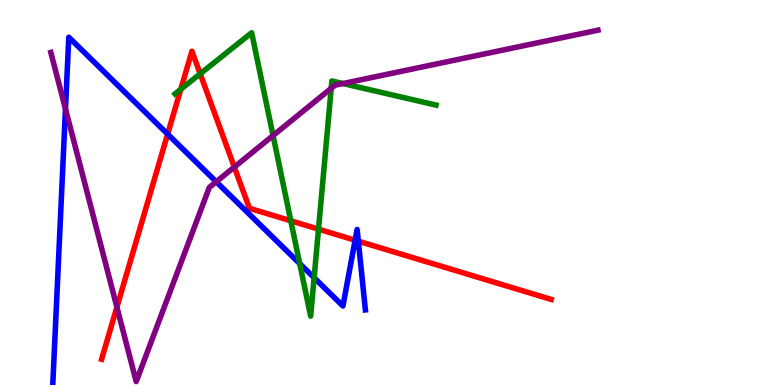[{'lines': ['blue', 'red'], 'intersections': [{'x': 2.16, 'y': 6.52}, {'x': 4.58, 'y': 3.76}, {'x': 4.62, 'y': 3.74}]}, {'lines': ['green', 'red'], 'intersections': [{'x': 2.33, 'y': 7.68}, {'x': 2.58, 'y': 8.08}, {'x': 3.75, 'y': 4.27}, {'x': 4.11, 'y': 4.05}]}, {'lines': ['purple', 'red'], 'intersections': [{'x': 1.51, 'y': 2.02}, {'x': 3.02, 'y': 5.66}]}, {'lines': ['blue', 'green'], 'intersections': [{'x': 3.87, 'y': 3.15}, {'x': 4.05, 'y': 2.79}]}, {'lines': ['blue', 'purple'], 'intersections': [{'x': 0.845, 'y': 7.17}, {'x': 2.79, 'y': 5.28}]}, {'lines': ['green', 'purple'], 'intersections': [{'x': 3.52, 'y': 6.48}, {'x': 4.27, 'y': 7.71}, {'x': 4.43, 'y': 7.83}]}]